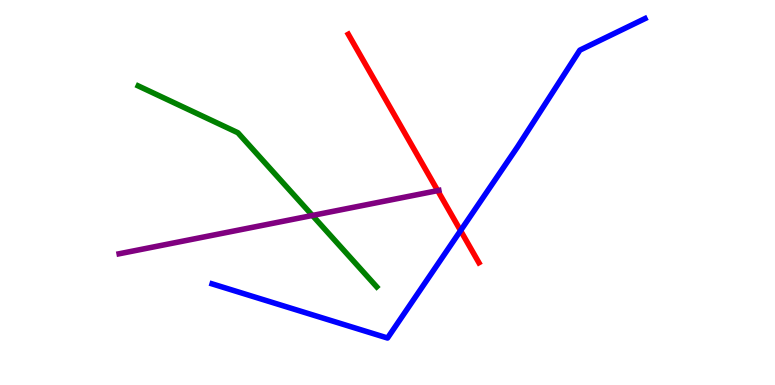[{'lines': ['blue', 'red'], 'intersections': [{'x': 5.94, 'y': 4.01}]}, {'lines': ['green', 'red'], 'intersections': []}, {'lines': ['purple', 'red'], 'intersections': [{'x': 5.65, 'y': 5.05}]}, {'lines': ['blue', 'green'], 'intersections': []}, {'lines': ['blue', 'purple'], 'intersections': []}, {'lines': ['green', 'purple'], 'intersections': [{'x': 4.03, 'y': 4.4}]}]